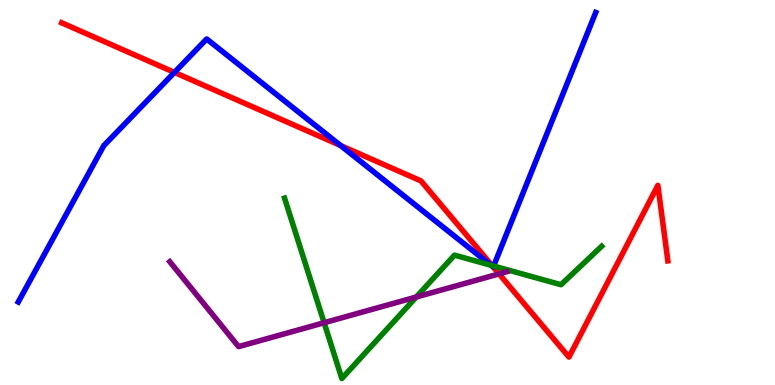[{'lines': ['blue', 'red'], 'intersections': [{'x': 2.25, 'y': 8.12}, {'x': 4.4, 'y': 6.22}, {'x': 6.36, 'y': 3.07}]}, {'lines': ['green', 'red'], 'intersections': [{'x': 6.35, 'y': 3.1}]}, {'lines': ['purple', 'red'], 'intersections': [{'x': 6.44, 'y': 2.89}]}, {'lines': ['blue', 'green'], 'intersections': [{'x': 6.34, 'y': 3.11}, {'x': 6.37, 'y': 3.09}]}, {'lines': ['blue', 'purple'], 'intersections': []}, {'lines': ['green', 'purple'], 'intersections': [{'x': 4.18, 'y': 1.62}, {'x': 5.37, 'y': 2.29}]}]